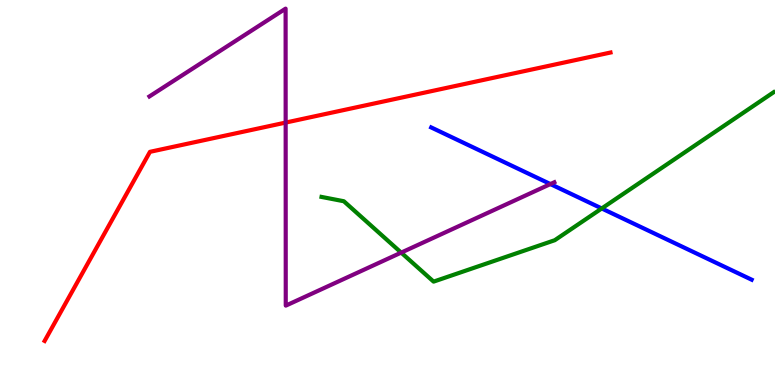[{'lines': ['blue', 'red'], 'intersections': []}, {'lines': ['green', 'red'], 'intersections': []}, {'lines': ['purple', 'red'], 'intersections': [{'x': 3.69, 'y': 6.82}]}, {'lines': ['blue', 'green'], 'intersections': [{'x': 7.76, 'y': 4.59}]}, {'lines': ['blue', 'purple'], 'intersections': [{'x': 7.1, 'y': 5.22}]}, {'lines': ['green', 'purple'], 'intersections': [{'x': 5.18, 'y': 3.44}]}]